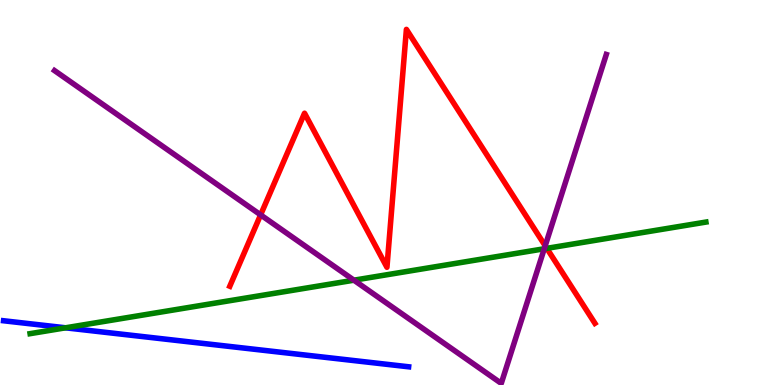[{'lines': ['blue', 'red'], 'intersections': []}, {'lines': ['green', 'red'], 'intersections': [{'x': 7.06, 'y': 3.55}]}, {'lines': ['purple', 'red'], 'intersections': [{'x': 3.36, 'y': 4.42}, {'x': 7.03, 'y': 3.62}]}, {'lines': ['blue', 'green'], 'intersections': [{'x': 0.846, 'y': 1.49}]}, {'lines': ['blue', 'purple'], 'intersections': []}, {'lines': ['green', 'purple'], 'intersections': [{'x': 4.57, 'y': 2.72}, {'x': 7.02, 'y': 3.54}]}]